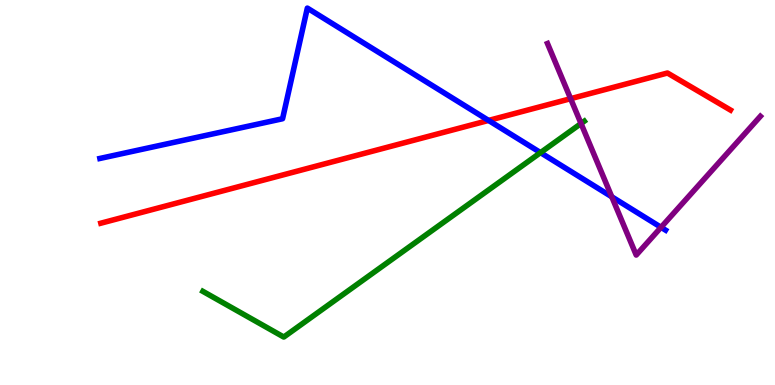[{'lines': ['blue', 'red'], 'intersections': [{'x': 6.3, 'y': 6.87}]}, {'lines': ['green', 'red'], 'intersections': []}, {'lines': ['purple', 'red'], 'intersections': [{'x': 7.36, 'y': 7.44}]}, {'lines': ['blue', 'green'], 'intersections': [{'x': 6.97, 'y': 6.04}]}, {'lines': ['blue', 'purple'], 'intersections': [{'x': 7.89, 'y': 4.89}, {'x': 8.53, 'y': 4.1}]}, {'lines': ['green', 'purple'], 'intersections': [{'x': 7.5, 'y': 6.79}]}]